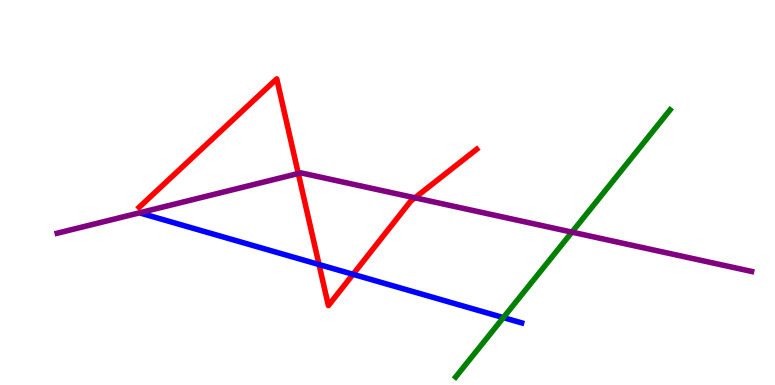[{'lines': ['blue', 'red'], 'intersections': [{'x': 4.12, 'y': 3.13}, {'x': 4.56, 'y': 2.87}]}, {'lines': ['green', 'red'], 'intersections': []}, {'lines': ['purple', 'red'], 'intersections': [{'x': 3.85, 'y': 5.49}, {'x': 5.35, 'y': 4.86}]}, {'lines': ['blue', 'green'], 'intersections': [{'x': 6.49, 'y': 1.75}]}, {'lines': ['blue', 'purple'], 'intersections': []}, {'lines': ['green', 'purple'], 'intersections': [{'x': 7.38, 'y': 3.97}]}]